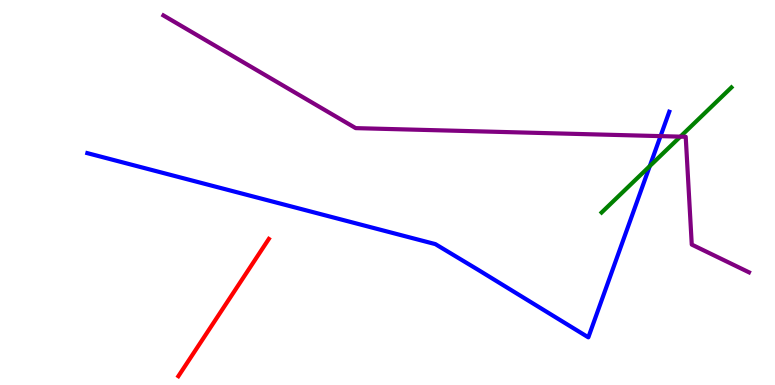[{'lines': ['blue', 'red'], 'intersections': []}, {'lines': ['green', 'red'], 'intersections': []}, {'lines': ['purple', 'red'], 'intersections': []}, {'lines': ['blue', 'green'], 'intersections': [{'x': 8.38, 'y': 5.69}]}, {'lines': ['blue', 'purple'], 'intersections': [{'x': 8.52, 'y': 6.46}]}, {'lines': ['green', 'purple'], 'intersections': [{'x': 8.78, 'y': 6.45}]}]